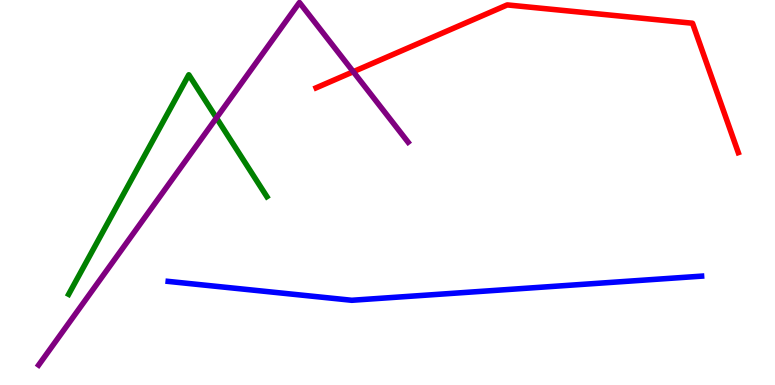[{'lines': ['blue', 'red'], 'intersections': []}, {'lines': ['green', 'red'], 'intersections': []}, {'lines': ['purple', 'red'], 'intersections': [{'x': 4.56, 'y': 8.14}]}, {'lines': ['blue', 'green'], 'intersections': []}, {'lines': ['blue', 'purple'], 'intersections': []}, {'lines': ['green', 'purple'], 'intersections': [{'x': 2.79, 'y': 6.94}]}]